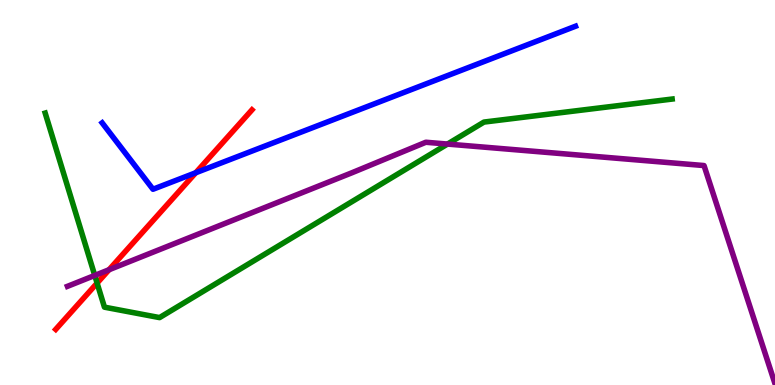[{'lines': ['blue', 'red'], 'intersections': [{'x': 2.53, 'y': 5.51}]}, {'lines': ['green', 'red'], 'intersections': [{'x': 1.25, 'y': 2.65}]}, {'lines': ['purple', 'red'], 'intersections': [{'x': 1.41, 'y': 2.99}]}, {'lines': ['blue', 'green'], 'intersections': []}, {'lines': ['blue', 'purple'], 'intersections': []}, {'lines': ['green', 'purple'], 'intersections': [{'x': 1.22, 'y': 2.85}, {'x': 5.77, 'y': 6.26}]}]